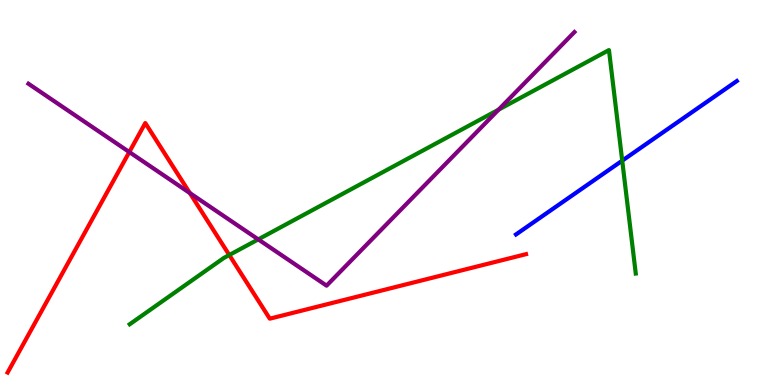[{'lines': ['blue', 'red'], 'intersections': []}, {'lines': ['green', 'red'], 'intersections': [{'x': 2.96, 'y': 3.38}]}, {'lines': ['purple', 'red'], 'intersections': [{'x': 1.67, 'y': 6.05}, {'x': 2.45, 'y': 4.99}]}, {'lines': ['blue', 'green'], 'intersections': [{'x': 8.03, 'y': 5.83}]}, {'lines': ['blue', 'purple'], 'intersections': []}, {'lines': ['green', 'purple'], 'intersections': [{'x': 3.33, 'y': 3.78}, {'x': 6.43, 'y': 7.15}]}]